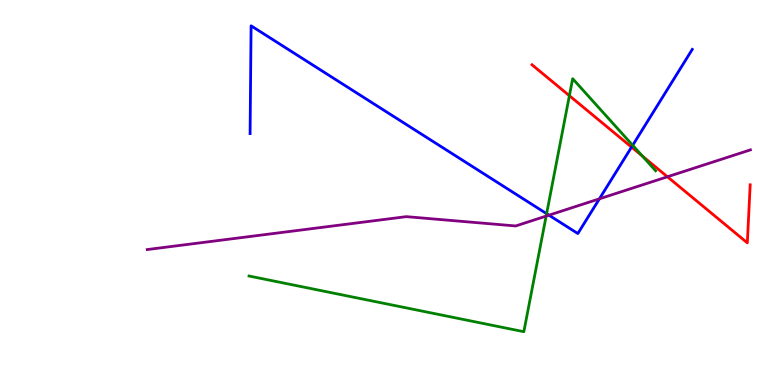[{'lines': ['blue', 'red'], 'intersections': [{'x': 8.15, 'y': 6.18}]}, {'lines': ['green', 'red'], 'intersections': [{'x': 7.35, 'y': 7.51}, {'x': 8.29, 'y': 5.95}]}, {'lines': ['purple', 'red'], 'intersections': [{'x': 8.61, 'y': 5.41}]}, {'lines': ['blue', 'green'], 'intersections': [{'x': 7.05, 'y': 4.45}, {'x': 8.16, 'y': 6.23}]}, {'lines': ['blue', 'purple'], 'intersections': [{'x': 7.08, 'y': 4.41}, {'x': 7.73, 'y': 4.84}]}, {'lines': ['green', 'purple'], 'intersections': [{'x': 7.05, 'y': 4.39}]}]